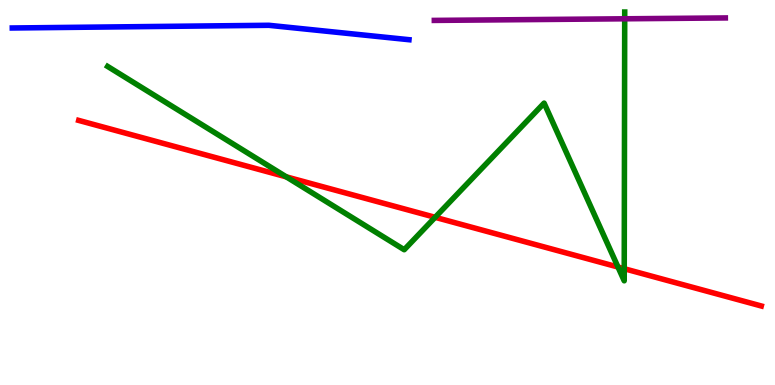[{'lines': ['blue', 'red'], 'intersections': []}, {'lines': ['green', 'red'], 'intersections': [{'x': 3.69, 'y': 5.41}, {'x': 5.61, 'y': 4.36}, {'x': 7.97, 'y': 3.06}, {'x': 8.05, 'y': 3.02}]}, {'lines': ['purple', 'red'], 'intersections': []}, {'lines': ['blue', 'green'], 'intersections': []}, {'lines': ['blue', 'purple'], 'intersections': []}, {'lines': ['green', 'purple'], 'intersections': [{'x': 8.06, 'y': 9.51}]}]